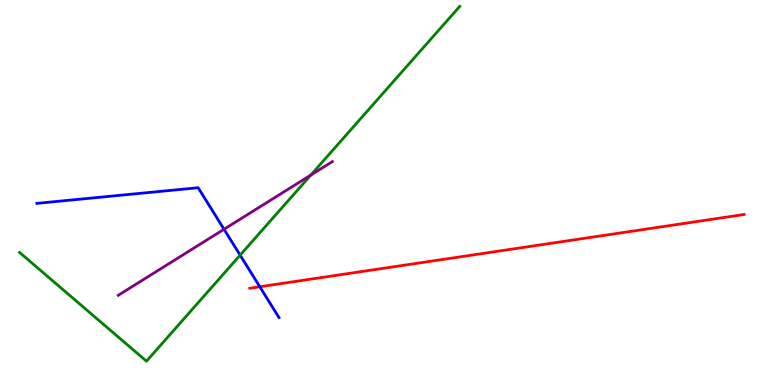[{'lines': ['blue', 'red'], 'intersections': [{'x': 3.35, 'y': 2.55}]}, {'lines': ['green', 'red'], 'intersections': []}, {'lines': ['purple', 'red'], 'intersections': []}, {'lines': ['blue', 'green'], 'intersections': [{'x': 3.1, 'y': 3.37}]}, {'lines': ['blue', 'purple'], 'intersections': [{'x': 2.89, 'y': 4.05}]}, {'lines': ['green', 'purple'], 'intersections': [{'x': 4.01, 'y': 5.45}]}]